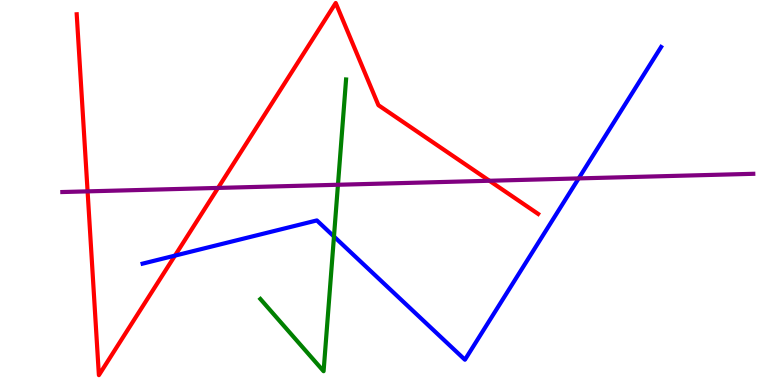[{'lines': ['blue', 'red'], 'intersections': [{'x': 2.26, 'y': 3.36}]}, {'lines': ['green', 'red'], 'intersections': []}, {'lines': ['purple', 'red'], 'intersections': [{'x': 1.13, 'y': 5.03}, {'x': 2.81, 'y': 5.12}, {'x': 6.32, 'y': 5.3}]}, {'lines': ['blue', 'green'], 'intersections': [{'x': 4.31, 'y': 3.86}]}, {'lines': ['blue', 'purple'], 'intersections': [{'x': 7.47, 'y': 5.37}]}, {'lines': ['green', 'purple'], 'intersections': [{'x': 4.36, 'y': 5.2}]}]